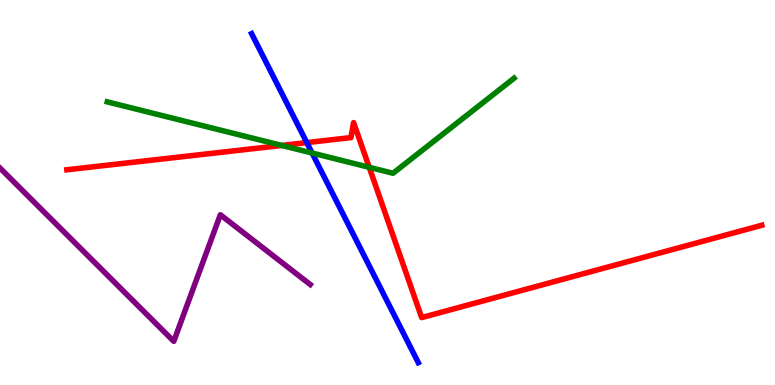[{'lines': ['blue', 'red'], 'intersections': [{'x': 3.96, 'y': 6.3}]}, {'lines': ['green', 'red'], 'intersections': [{'x': 3.63, 'y': 6.22}, {'x': 4.76, 'y': 5.65}]}, {'lines': ['purple', 'red'], 'intersections': []}, {'lines': ['blue', 'green'], 'intersections': [{'x': 4.03, 'y': 6.03}]}, {'lines': ['blue', 'purple'], 'intersections': []}, {'lines': ['green', 'purple'], 'intersections': []}]